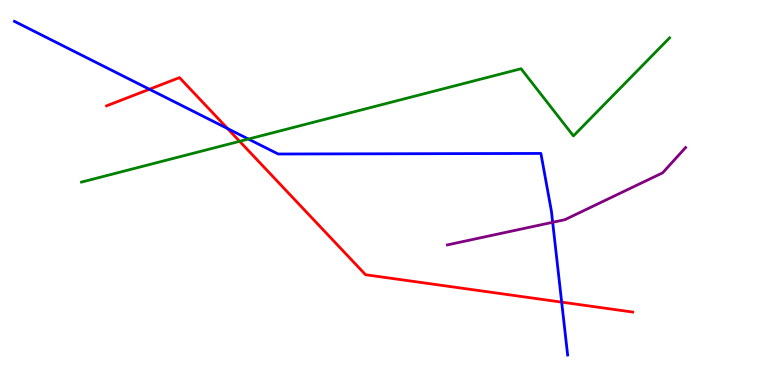[{'lines': ['blue', 'red'], 'intersections': [{'x': 1.93, 'y': 7.68}, {'x': 2.94, 'y': 6.66}, {'x': 7.25, 'y': 2.15}]}, {'lines': ['green', 'red'], 'intersections': [{'x': 3.09, 'y': 6.33}]}, {'lines': ['purple', 'red'], 'intersections': []}, {'lines': ['blue', 'green'], 'intersections': [{'x': 3.21, 'y': 6.39}]}, {'lines': ['blue', 'purple'], 'intersections': [{'x': 7.13, 'y': 4.23}]}, {'lines': ['green', 'purple'], 'intersections': []}]